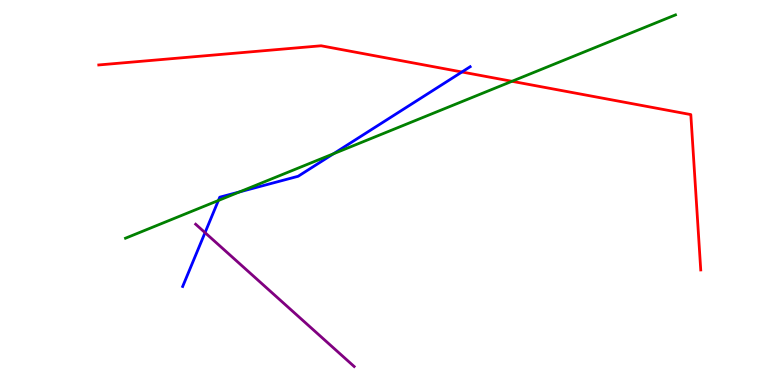[{'lines': ['blue', 'red'], 'intersections': [{'x': 5.96, 'y': 8.13}]}, {'lines': ['green', 'red'], 'intersections': [{'x': 6.61, 'y': 7.89}]}, {'lines': ['purple', 'red'], 'intersections': []}, {'lines': ['blue', 'green'], 'intersections': [{'x': 2.82, 'y': 4.79}, {'x': 3.09, 'y': 5.02}, {'x': 4.3, 'y': 6.01}]}, {'lines': ['blue', 'purple'], 'intersections': [{'x': 2.65, 'y': 3.96}]}, {'lines': ['green', 'purple'], 'intersections': []}]